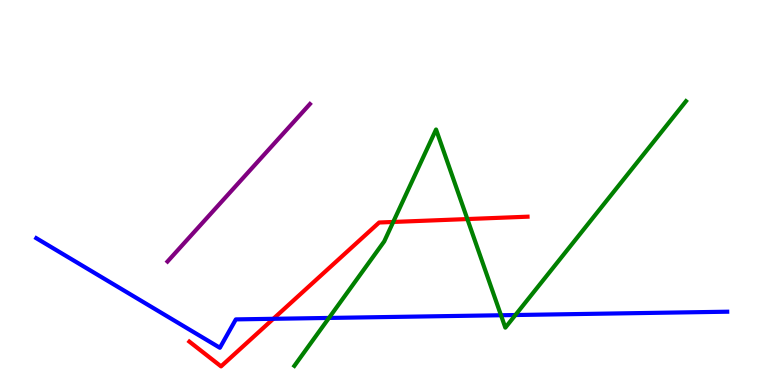[{'lines': ['blue', 'red'], 'intersections': [{'x': 3.53, 'y': 1.72}]}, {'lines': ['green', 'red'], 'intersections': [{'x': 5.07, 'y': 4.23}, {'x': 6.03, 'y': 4.31}]}, {'lines': ['purple', 'red'], 'intersections': []}, {'lines': ['blue', 'green'], 'intersections': [{'x': 4.24, 'y': 1.74}, {'x': 6.46, 'y': 1.81}, {'x': 6.65, 'y': 1.82}]}, {'lines': ['blue', 'purple'], 'intersections': []}, {'lines': ['green', 'purple'], 'intersections': []}]